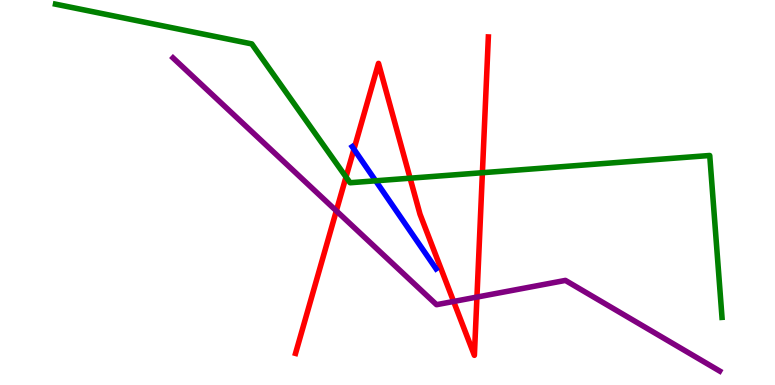[{'lines': ['blue', 'red'], 'intersections': [{'x': 4.57, 'y': 6.12}]}, {'lines': ['green', 'red'], 'intersections': [{'x': 4.46, 'y': 5.4}, {'x': 5.29, 'y': 5.37}, {'x': 6.22, 'y': 5.51}]}, {'lines': ['purple', 'red'], 'intersections': [{'x': 4.34, 'y': 4.52}, {'x': 5.85, 'y': 2.17}, {'x': 6.15, 'y': 2.28}]}, {'lines': ['blue', 'green'], 'intersections': [{'x': 4.85, 'y': 5.3}]}, {'lines': ['blue', 'purple'], 'intersections': []}, {'lines': ['green', 'purple'], 'intersections': []}]